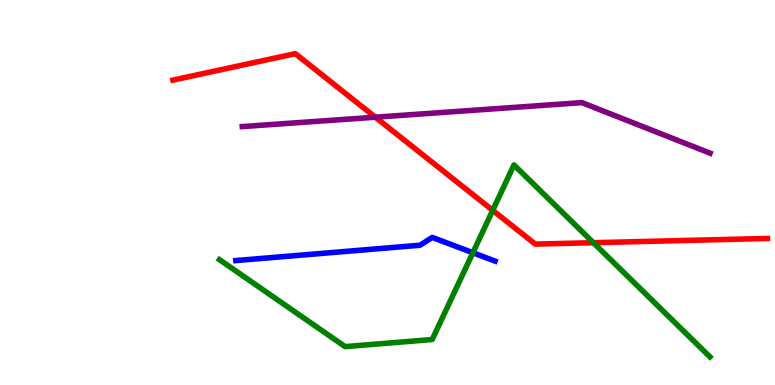[{'lines': ['blue', 'red'], 'intersections': []}, {'lines': ['green', 'red'], 'intersections': [{'x': 6.36, 'y': 4.54}, {'x': 7.66, 'y': 3.7}]}, {'lines': ['purple', 'red'], 'intersections': [{'x': 4.84, 'y': 6.96}]}, {'lines': ['blue', 'green'], 'intersections': [{'x': 6.1, 'y': 3.44}]}, {'lines': ['blue', 'purple'], 'intersections': []}, {'lines': ['green', 'purple'], 'intersections': []}]